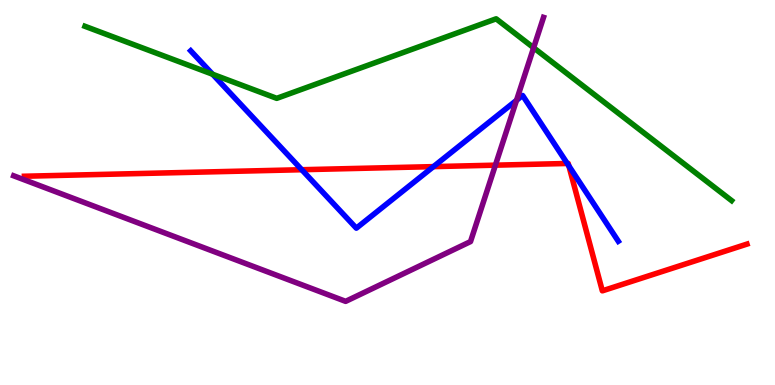[{'lines': ['blue', 'red'], 'intersections': [{'x': 3.89, 'y': 5.59}, {'x': 5.59, 'y': 5.67}, {'x': 7.32, 'y': 5.75}, {'x': 7.34, 'y': 5.69}]}, {'lines': ['green', 'red'], 'intersections': []}, {'lines': ['purple', 'red'], 'intersections': [{'x': 6.39, 'y': 5.71}]}, {'lines': ['blue', 'green'], 'intersections': [{'x': 2.74, 'y': 8.07}]}, {'lines': ['blue', 'purple'], 'intersections': [{'x': 6.66, 'y': 7.39}]}, {'lines': ['green', 'purple'], 'intersections': [{'x': 6.89, 'y': 8.76}]}]